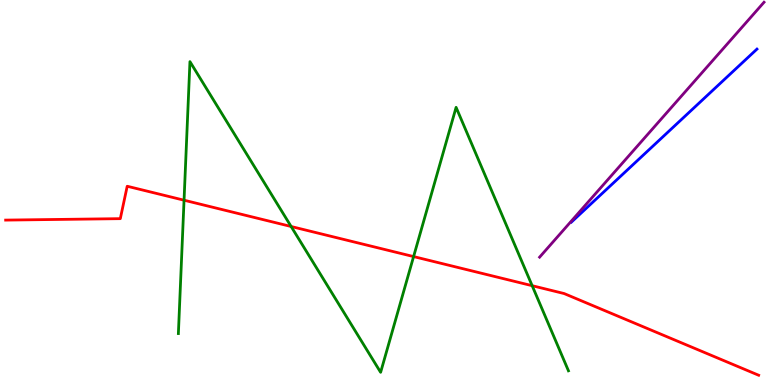[{'lines': ['blue', 'red'], 'intersections': []}, {'lines': ['green', 'red'], 'intersections': [{'x': 2.37, 'y': 4.8}, {'x': 3.76, 'y': 4.12}, {'x': 5.34, 'y': 3.34}, {'x': 6.87, 'y': 2.58}]}, {'lines': ['purple', 'red'], 'intersections': []}, {'lines': ['blue', 'green'], 'intersections': []}, {'lines': ['blue', 'purple'], 'intersections': []}, {'lines': ['green', 'purple'], 'intersections': []}]